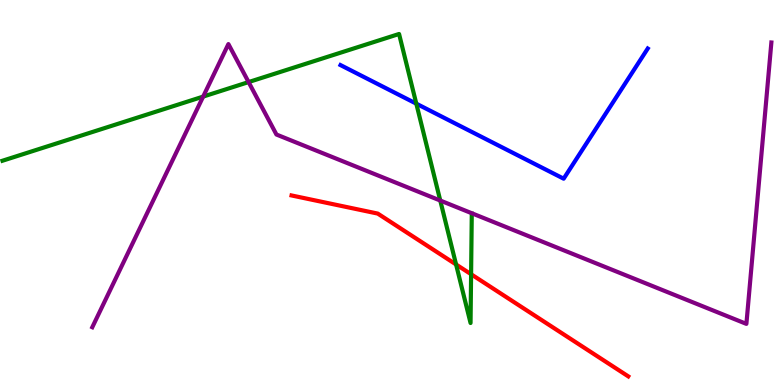[{'lines': ['blue', 'red'], 'intersections': []}, {'lines': ['green', 'red'], 'intersections': [{'x': 5.88, 'y': 3.13}, {'x': 6.08, 'y': 2.88}]}, {'lines': ['purple', 'red'], 'intersections': []}, {'lines': ['blue', 'green'], 'intersections': [{'x': 5.37, 'y': 7.31}]}, {'lines': ['blue', 'purple'], 'intersections': []}, {'lines': ['green', 'purple'], 'intersections': [{'x': 2.62, 'y': 7.49}, {'x': 3.21, 'y': 7.87}, {'x': 5.68, 'y': 4.79}]}]